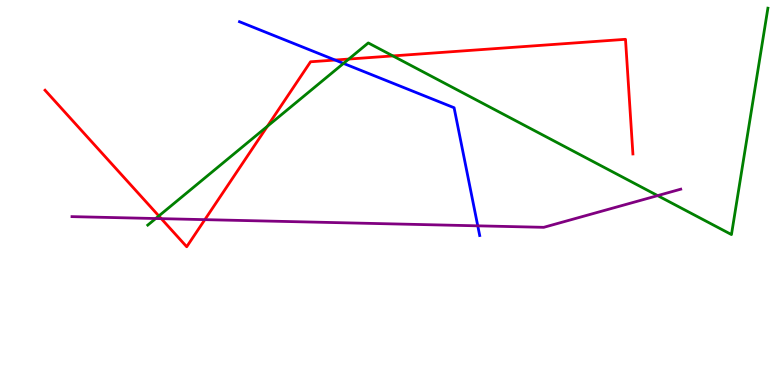[{'lines': ['blue', 'red'], 'intersections': [{'x': 4.32, 'y': 8.44}]}, {'lines': ['green', 'red'], 'intersections': [{'x': 2.05, 'y': 4.39}, {'x': 3.45, 'y': 6.72}, {'x': 4.5, 'y': 8.47}, {'x': 5.07, 'y': 8.55}]}, {'lines': ['purple', 'red'], 'intersections': [{'x': 2.08, 'y': 4.32}, {'x': 2.64, 'y': 4.29}]}, {'lines': ['blue', 'green'], 'intersections': [{'x': 4.43, 'y': 8.35}]}, {'lines': ['blue', 'purple'], 'intersections': [{'x': 6.16, 'y': 4.13}]}, {'lines': ['green', 'purple'], 'intersections': [{'x': 2.01, 'y': 4.32}, {'x': 8.49, 'y': 4.92}]}]